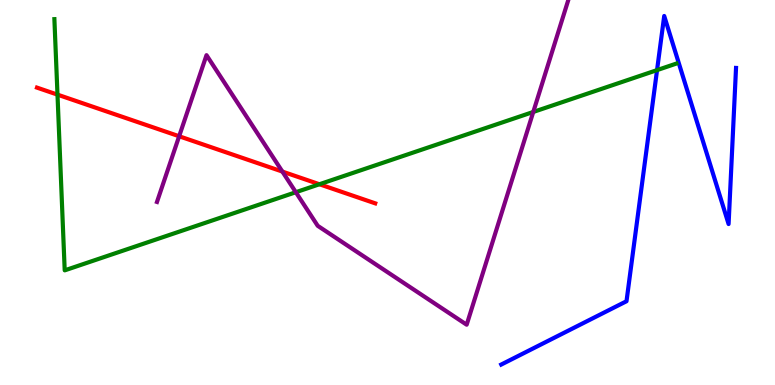[{'lines': ['blue', 'red'], 'intersections': []}, {'lines': ['green', 'red'], 'intersections': [{'x': 0.742, 'y': 7.54}, {'x': 4.12, 'y': 5.21}]}, {'lines': ['purple', 'red'], 'intersections': [{'x': 2.31, 'y': 6.46}, {'x': 3.64, 'y': 5.54}]}, {'lines': ['blue', 'green'], 'intersections': [{'x': 8.48, 'y': 8.18}]}, {'lines': ['blue', 'purple'], 'intersections': []}, {'lines': ['green', 'purple'], 'intersections': [{'x': 3.82, 'y': 5.01}, {'x': 6.88, 'y': 7.09}]}]